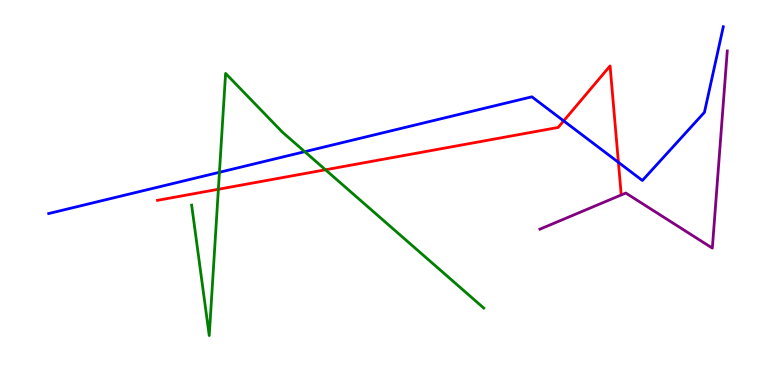[{'lines': ['blue', 'red'], 'intersections': [{'x': 7.27, 'y': 6.86}, {'x': 7.98, 'y': 5.78}]}, {'lines': ['green', 'red'], 'intersections': [{'x': 2.82, 'y': 5.08}, {'x': 4.2, 'y': 5.59}]}, {'lines': ['purple', 'red'], 'intersections': []}, {'lines': ['blue', 'green'], 'intersections': [{'x': 2.83, 'y': 5.52}, {'x': 3.93, 'y': 6.06}]}, {'lines': ['blue', 'purple'], 'intersections': []}, {'lines': ['green', 'purple'], 'intersections': []}]